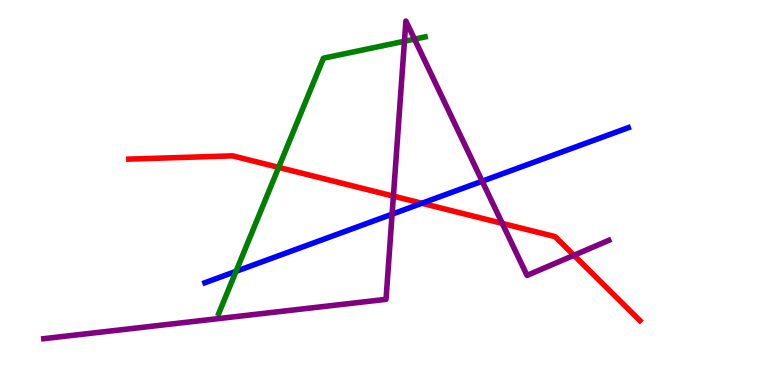[{'lines': ['blue', 'red'], 'intersections': [{'x': 5.44, 'y': 4.72}]}, {'lines': ['green', 'red'], 'intersections': [{'x': 3.6, 'y': 5.65}]}, {'lines': ['purple', 'red'], 'intersections': [{'x': 5.08, 'y': 4.91}, {'x': 6.48, 'y': 4.2}, {'x': 7.41, 'y': 3.37}]}, {'lines': ['blue', 'green'], 'intersections': [{'x': 3.05, 'y': 2.95}]}, {'lines': ['blue', 'purple'], 'intersections': [{'x': 5.06, 'y': 4.44}, {'x': 6.22, 'y': 5.29}]}, {'lines': ['green', 'purple'], 'intersections': [{'x': 5.22, 'y': 8.93}, {'x': 5.35, 'y': 8.98}]}]